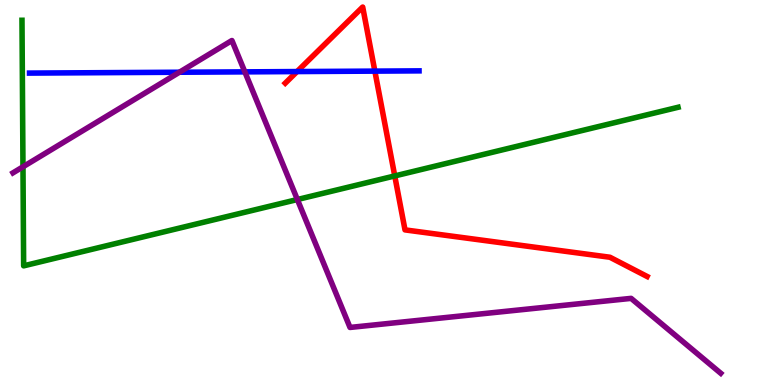[{'lines': ['blue', 'red'], 'intersections': [{'x': 3.83, 'y': 8.14}, {'x': 4.84, 'y': 8.15}]}, {'lines': ['green', 'red'], 'intersections': [{'x': 5.09, 'y': 5.43}]}, {'lines': ['purple', 'red'], 'intersections': []}, {'lines': ['blue', 'green'], 'intersections': []}, {'lines': ['blue', 'purple'], 'intersections': [{'x': 2.32, 'y': 8.12}, {'x': 3.16, 'y': 8.13}]}, {'lines': ['green', 'purple'], 'intersections': [{'x': 0.296, 'y': 5.67}, {'x': 3.84, 'y': 4.82}]}]